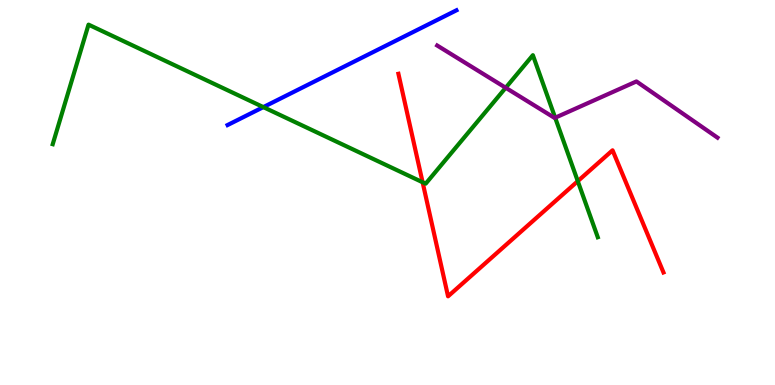[{'lines': ['blue', 'red'], 'intersections': []}, {'lines': ['green', 'red'], 'intersections': [{'x': 5.45, 'y': 5.27}, {'x': 7.46, 'y': 5.29}]}, {'lines': ['purple', 'red'], 'intersections': []}, {'lines': ['blue', 'green'], 'intersections': [{'x': 3.4, 'y': 7.22}]}, {'lines': ['blue', 'purple'], 'intersections': []}, {'lines': ['green', 'purple'], 'intersections': [{'x': 6.53, 'y': 7.72}, {'x': 7.16, 'y': 6.94}]}]